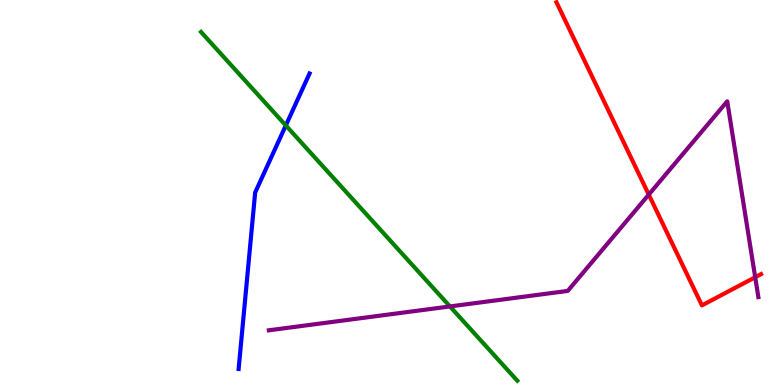[{'lines': ['blue', 'red'], 'intersections': []}, {'lines': ['green', 'red'], 'intersections': []}, {'lines': ['purple', 'red'], 'intersections': [{'x': 8.37, 'y': 4.95}, {'x': 9.74, 'y': 2.8}]}, {'lines': ['blue', 'green'], 'intersections': [{'x': 3.69, 'y': 6.74}]}, {'lines': ['blue', 'purple'], 'intersections': []}, {'lines': ['green', 'purple'], 'intersections': [{'x': 5.81, 'y': 2.04}]}]